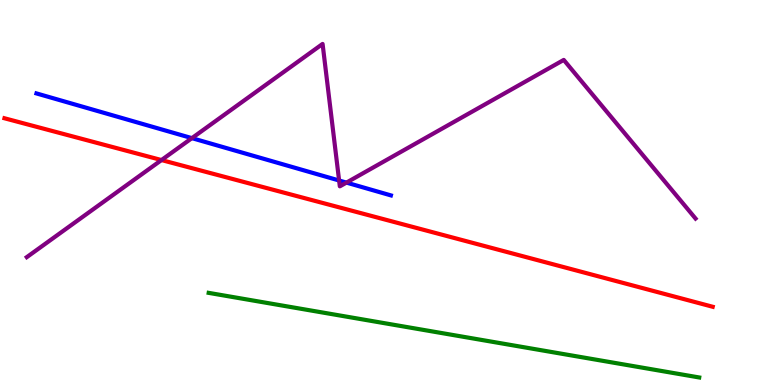[{'lines': ['blue', 'red'], 'intersections': []}, {'lines': ['green', 'red'], 'intersections': []}, {'lines': ['purple', 'red'], 'intersections': [{'x': 2.08, 'y': 5.84}]}, {'lines': ['blue', 'green'], 'intersections': []}, {'lines': ['blue', 'purple'], 'intersections': [{'x': 2.48, 'y': 6.41}, {'x': 4.38, 'y': 5.31}, {'x': 4.47, 'y': 5.26}]}, {'lines': ['green', 'purple'], 'intersections': []}]